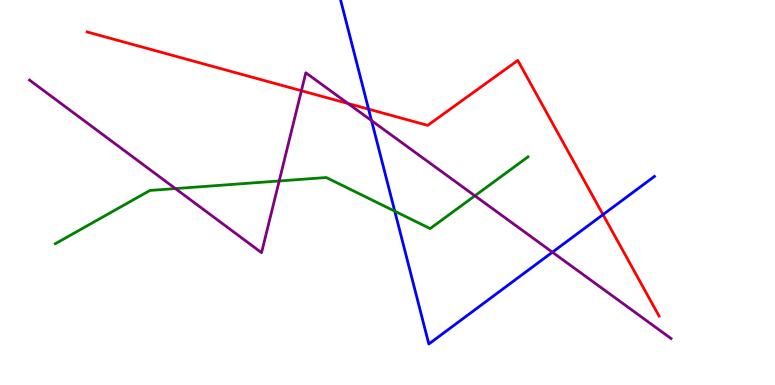[{'lines': ['blue', 'red'], 'intersections': [{'x': 4.76, 'y': 7.16}, {'x': 7.78, 'y': 4.43}]}, {'lines': ['green', 'red'], 'intersections': []}, {'lines': ['purple', 'red'], 'intersections': [{'x': 3.89, 'y': 7.64}, {'x': 4.49, 'y': 7.31}]}, {'lines': ['blue', 'green'], 'intersections': [{'x': 5.09, 'y': 4.51}]}, {'lines': ['blue', 'purple'], 'intersections': [{'x': 4.79, 'y': 6.87}, {'x': 7.13, 'y': 3.45}]}, {'lines': ['green', 'purple'], 'intersections': [{'x': 2.26, 'y': 5.1}, {'x': 3.6, 'y': 5.3}, {'x': 6.13, 'y': 4.91}]}]